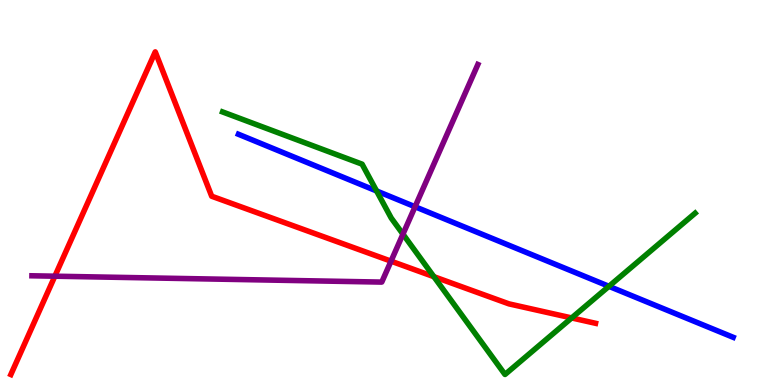[{'lines': ['blue', 'red'], 'intersections': []}, {'lines': ['green', 'red'], 'intersections': [{'x': 5.6, 'y': 2.81}, {'x': 7.38, 'y': 1.74}]}, {'lines': ['purple', 'red'], 'intersections': [{'x': 0.708, 'y': 2.83}, {'x': 5.05, 'y': 3.22}]}, {'lines': ['blue', 'green'], 'intersections': [{'x': 4.86, 'y': 5.04}, {'x': 7.86, 'y': 2.56}]}, {'lines': ['blue', 'purple'], 'intersections': [{'x': 5.36, 'y': 4.63}]}, {'lines': ['green', 'purple'], 'intersections': [{'x': 5.2, 'y': 3.92}]}]